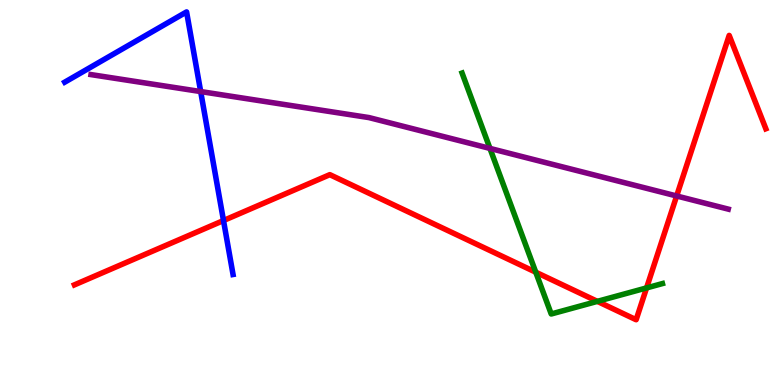[{'lines': ['blue', 'red'], 'intersections': [{'x': 2.88, 'y': 4.27}]}, {'lines': ['green', 'red'], 'intersections': [{'x': 6.91, 'y': 2.93}, {'x': 7.71, 'y': 2.17}, {'x': 8.34, 'y': 2.52}]}, {'lines': ['purple', 'red'], 'intersections': [{'x': 8.73, 'y': 4.91}]}, {'lines': ['blue', 'green'], 'intersections': []}, {'lines': ['blue', 'purple'], 'intersections': [{'x': 2.59, 'y': 7.62}]}, {'lines': ['green', 'purple'], 'intersections': [{'x': 6.32, 'y': 6.15}]}]